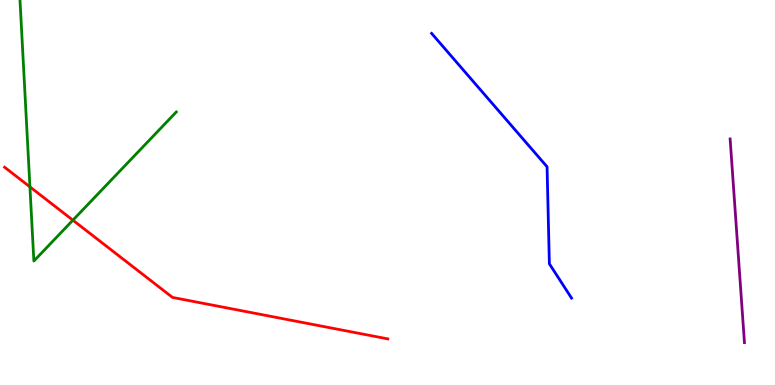[{'lines': ['blue', 'red'], 'intersections': []}, {'lines': ['green', 'red'], 'intersections': [{'x': 0.386, 'y': 5.15}, {'x': 0.941, 'y': 4.28}]}, {'lines': ['purple', 'red'], 'intersections': []}, {'lines': ['blue', 'green'], 'intersections': []}, {'lines': ['blue', 'purple'], 'intersections': []}, {'lines': ['green', 'purple'], 'intersections': []}]